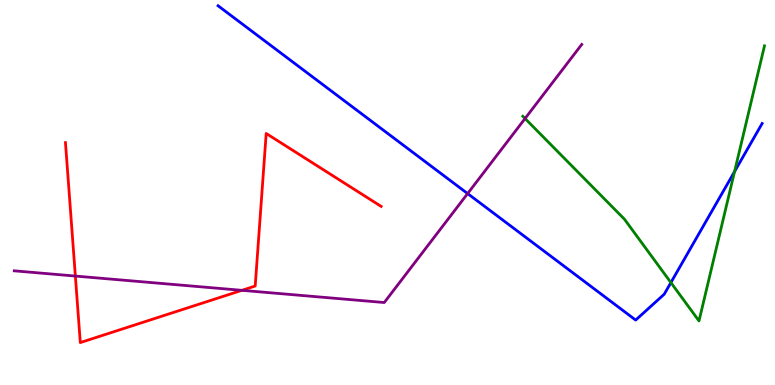[{'lines': ['blue', 'red'], 'intersections': []}, {'lines': ['green', 'red'], 'intersections': []}, {'lines': ['purple', 'red'], 'intersections': [{'x': 0.972, 'y': 2.83}, {'x': 3.12, 'y': 2.46}]}, {'lines': ['blue', 'green'], 'intersections': [{'x': 8.66, 'y': 2.66}, {'x': 9.48, 'y': 5.54}]}, {'lines': ['blue', 'purple'], 'intersections': [{'x': 6.03, 'y': 4.97}]}, {'lines': ['green', 'purple'], 'intersections': [{'x': 6.78, 'y': 6.92}]}]